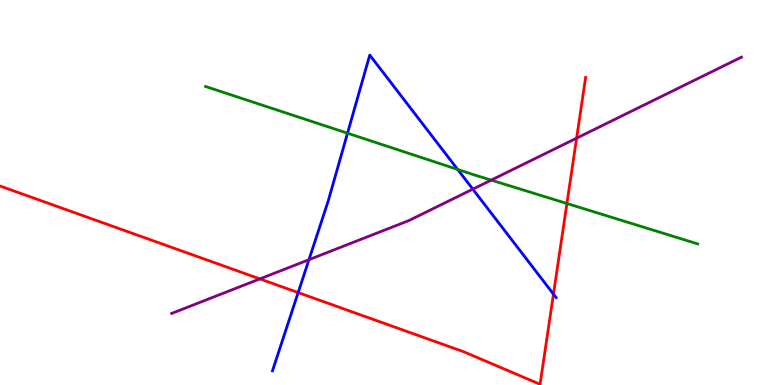[{'lines': ['blue', 'red'], 'intersections': [{'x': 3.85, 'y': 2.4}, {'x': 7.14, 'y': 2.36}]}, {'lines': ['green', 'red'], 'intersections': [{'x': 7.31, 'y': 4.71}]}, {'lines': ['purple', 'red'], 'intersections': [{'x': 3.35, 'y': 2.76}, {'x': 7.44, 'y': 6.41}]}, {'lines': ['blue', 'green'], 'intersections': [{'x': 4.48, 'y': 6.54}, {'x': 5.91, 'y': 5.6}]}, {'lines': ['blue', 'purple'], 'intersections': [{'x': 3.99, 'y': 3.25}, {'x': 6.1, 'y': 5.09}]}, {'lines': ['green', 'purple'], 'intersections': [{'x': 6.34, 'y': 5.32}]}]